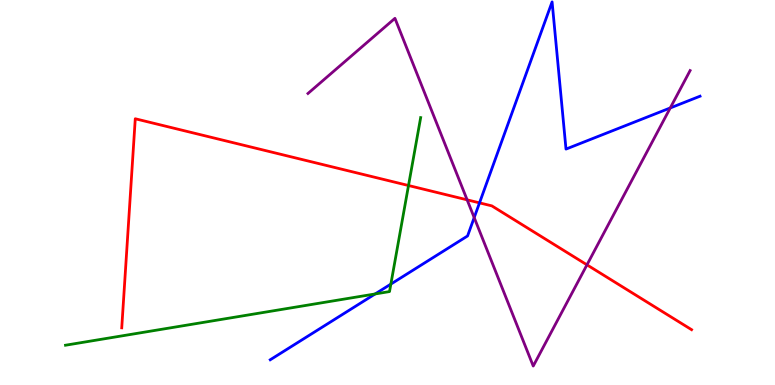[{'lines': ['blue', 'red'], 'intersections': [{'x': 6.19, 'y': 4.73}]}, {'lines': ['green', 'red'], 'intersections': [{'x': 5.27, 'y': 5.18}]}, {'lines': ['purple', 'red'], 'intersections': [{'x': 6.03, 'y': 4.81}, {'x': 7.57, 'y': 3.12}]}, {'lines': ['blue', 'green'], 'intersections': [{'x': 4.84, 'y': 2.36}, {'x': 5.04, 'y': 2.62}]}, {'lines': ['blue', 'purple'], 'intersections': [{'x': 6.12, 'y': 4.35}, {'x': 8.65, 'y': 7.2}]}, {'lines': ['green', 'purple'], 'intersections': []}]